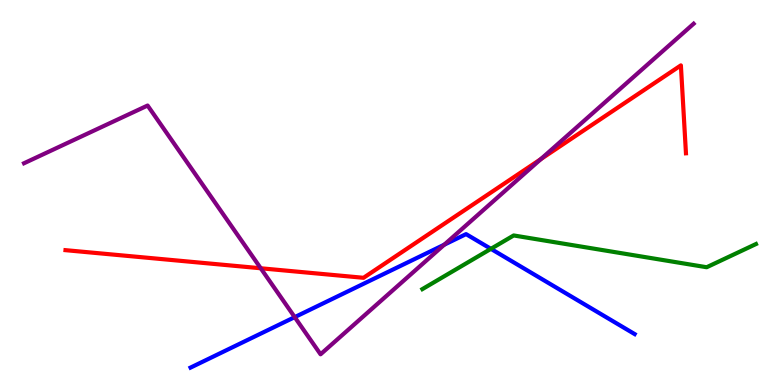[{'lines': ['blue', 'red'], 'intersections': []}, {'lines': ['green', 'red'], 'intersections': []}, {'lines': ['purple', 'red'], 'intersections': [{'x': 3.36, 'y': 3.03}, {'x': 6.98, 'y': 5.87}]}, {'lines': ['blue', 'green'], 'intersections': [{'x': 6.33, 'y': 3.54}]}, {'lines': ['blue', 'purple'], 'intersections': [{'x': 3.8, 'y': 1.76}, {'x': 5.73, 'y': 3.64}]}, {'lines': ['green', 'purple'], 'intersections': []}]